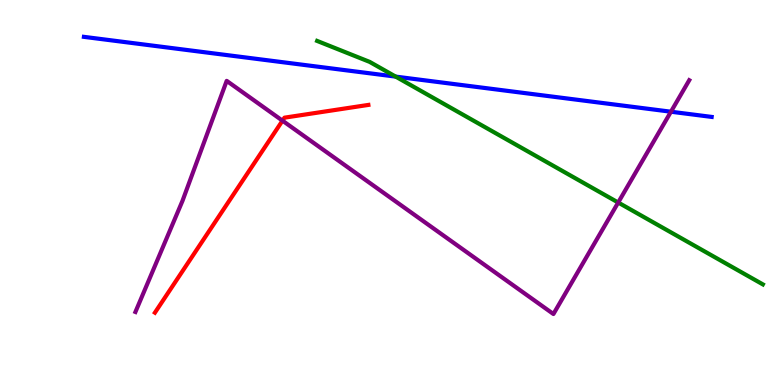[{'lines': ['blue', 'red'], 'intersections': []}, {'lines': ['green', 'red'], 'intersections': []}, {'lines': ['purple', 'red'], 'intersections': [{'x': 3.64, 'y': 6.87}]}, {'lines': ['blue', 'green'], 'intersections': [{'x': 5.11, 'y': 8.01}]}, {'lines': ['blue', 'purple'], 'intersections': [{'x': 8.66, 'y': 7.1}]}, {'lines': ['green', 'purple'], 'intersections': [{'x': 7.98, 'y': 4.74}]}]